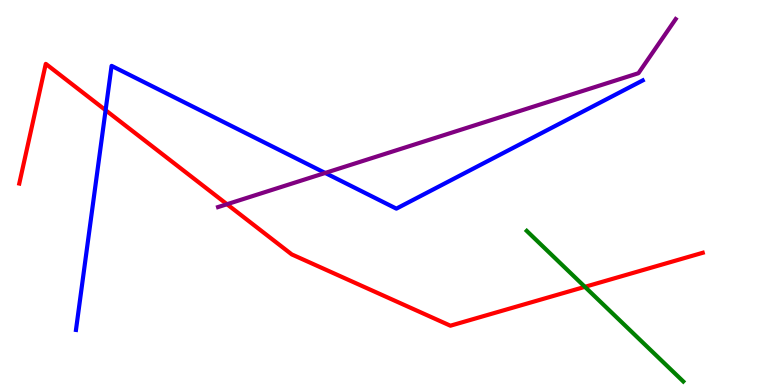[{'lines': ['blue', 'red'], 'intersections': [{'x': 1.36, 'y': 7.14}]}, {'lines': ['green', 'red'], 'intersections': [{'x': 7.55, 'y': 2.55}]}, {'lines': ['purple', 'red'], 'intersections': [{'x': 2.93, 'y': 4.7}]}, {'lines': ['blue', 'green'], 'intersections': []}, {'lines': ['blue', 'purple'], 'intersections': [{'x': 4.2, 'y': 5.51}]}, {'lines': ['green', 'purple'], 'intersections': []}]